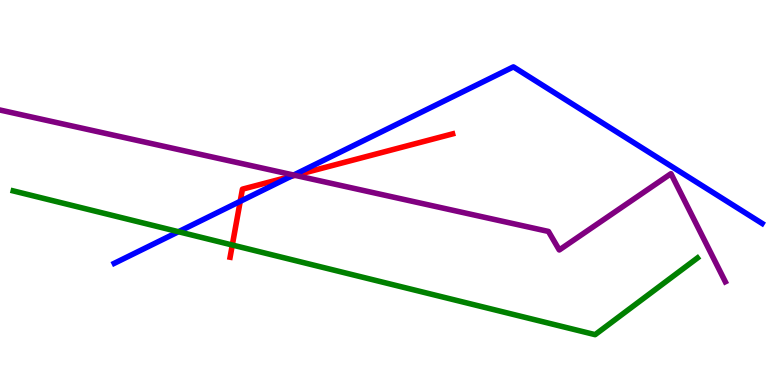[{'lines': ['blue', 'red'], 'intersections': [{'x': 3.1, 'y': 4.77}, {'x': 3.75, 'y': 5.42}]}, {'lines': ['green', 'red'], 'intersections': [{'x': 3.0, 'y': 3.64}]}, {'lines': ['purple', 'red'], 'intersections': [{'x': 3.81, 'y': 5.45}]}, {'lines': ['blue', 'green'], 'intersections': [{'x': 2.3, 'y': 3.98}]}, {'lines': ['blue', 'purple'], 'intersections': [{'x': 3.79, 'y': 5.45}]}, {'lines': ['green', 'purple'], 'intersections': []}]